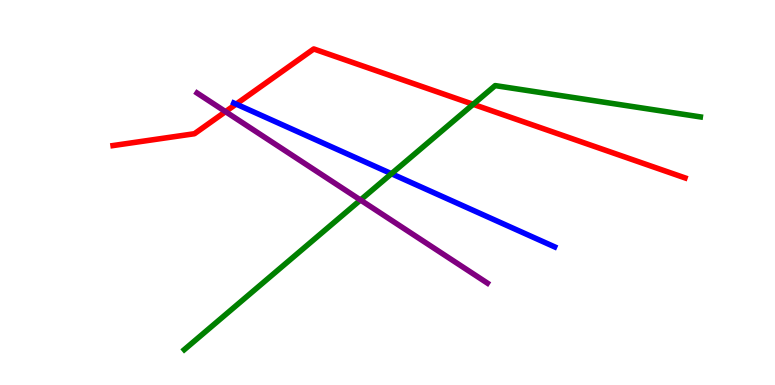[{'lines': ['blue', 'red'], 'intersections': [{'x': 3.05, 'y': 7.3}]}, {'lines': ['green', 'red'], 'intersections': [{'x': 6.11, 'y': 7.29}]}, {'lines': ['purple', 'red'], 'intersections': [{'x': 2.91, 'y': 7.1}]}, {'lines': ['blue', 'green'], 'intersections': [{'x': 5.05, 'y': 5.49}]}, {'lines': ['blue', 'purple'], 'intersections': []}, {'lines': ['green', 'purple'], 'intersections': [{'x': 4.65, 'y': 4.8}]}]